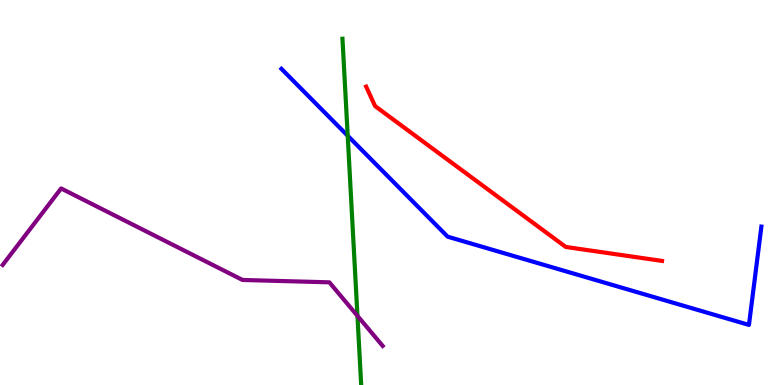[{'lines': ['blue', 'red'], 'intersections': []}, {'lines': ['green', 'red'], 'intersections': []}, {'lines': ['purple', 'red'], 'intersections': []}, {'lines': ['blue', 'green'], 'intersections': [{'x': 4.49, 'y': 6.47}]}, {'lines': ['blue', 'purple'], 'intersections': []}, {'lines': ['green', 'purple'], 'intersections': [{'x': 4.61, 'y': 1.8}]}]